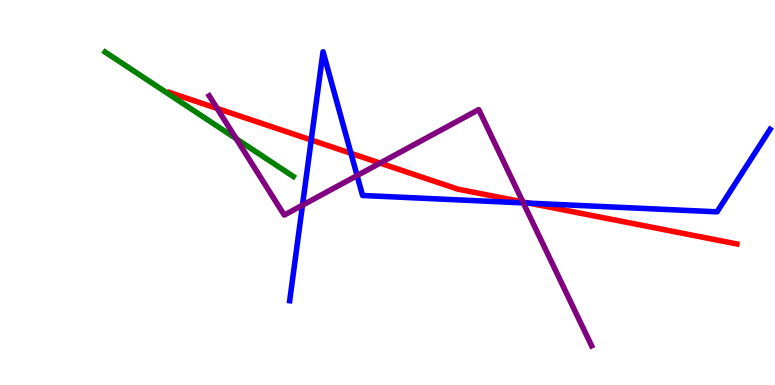[{'lines': ['blue', 'red'], 'intersections': [{'x': 4.02, 'y': 6.36}, {'x': 4.53, 'y': 6.02}, {'x': 6.83, 'y': 4.72}]}, {'lines': ['green', 'red'], 'intersections': []}, {'lines': ['purple', 'red'], 'intersections': [{'x': 2.8, 'y': 7.18}, {'x': 4.9, 'y': 5.76}, {'x': 6.75, 'y': 4.76}]}, {'lines': ['blue', 'green'], 'intersections': []}, {'lines': ['blue', 'purple'], 'intersections': [{'x': 3.9, 'y': 4.67}, {'x': 4.61, 'y': 5.44}, {'x': 6.75, 'y': 4.73}]}, {'lines': ['green', 'purple'], 'intersections': [{'x': 3.05, 'y': 6.4}]}]